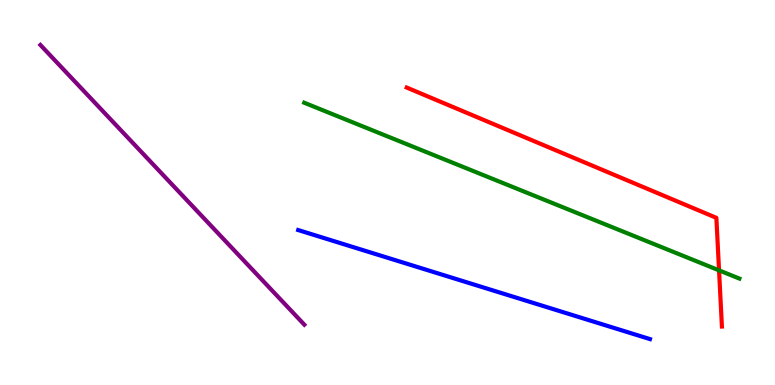[{'lines': ['blue', 'red'], 'intersections': []}, {'lines': ['green', 'red'], 'intersections': [{'x': 9.28, 'y': 2.98}]}, {'lines': ['purple', 'red'], 'intersections': []}, {'lines': ['blue', 'green'], 'intersections': []}, {'lines': ['blue', 'purple'], 'intersections': []}, {'lines': ['green', 'purple'], 'intersections': []}]